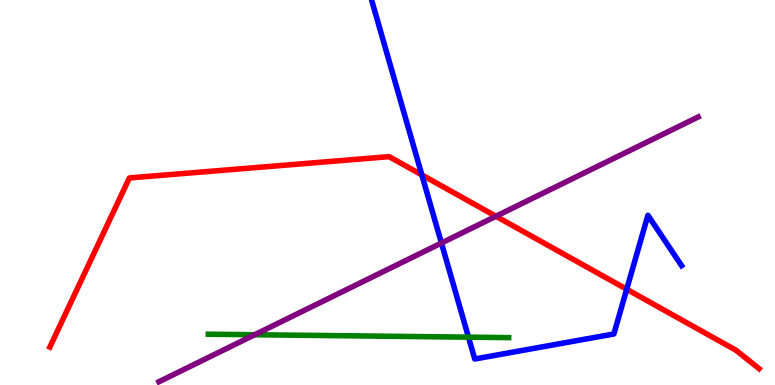[{'lines': ['blue', 'red'], 'intersections': [{'x': 5.44, 'y': 5.46}, {'x': 8.09, 'y': 2.49}]}, {'lines': ['green', 'red'], 'intersections': []}, {'lines': ['purple', 'red'], 'intersections': [{'x': 6.4, 'y': 4.38}]}, {'lines': ['blue', 'green'], 'intersections': [{'x': 6.04, 'y': 1.24}]}, {'lines': ['blue', 'purple'], 'intersections': [{'x': 5.7, 'y': 3.69}]}, {'lines': ['green', 'purple'], 'intersections': [{'x': 3.29, 'y': 1.31}]}]